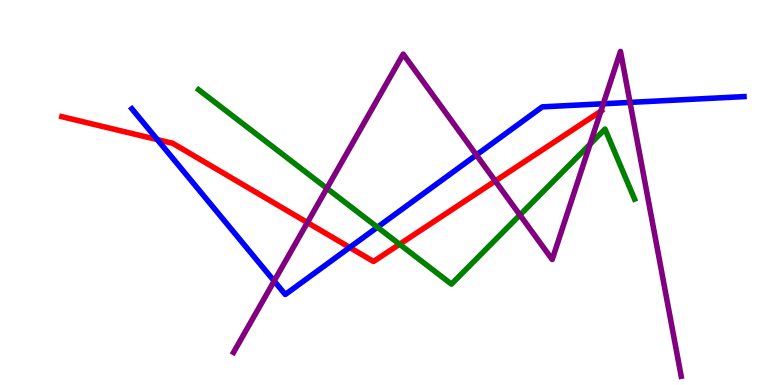[{'lines': ['blue', 'red'], 'intersections': [{'x': 2.03, 'y': 6.37}, {'x': 4.51, 'y': 3.57}]}, {'lines': ['green', 'red'], 'intersections': [{'x': 5.16, 'y': 3.66}]}, {'lines': ['purple', 'red'], 'intersections': [{'x': 3.97, 'y': 4.22}, {'x': 6.39, 'y': 5.3}, {'x': 7.75, 'y': 7.11}]}, {'lines': ['blue', 'green'], 'intersections': [{'x': 4.87, 'y': 4.1}]}, {'lines': ['blue', 'purple'], 'intersections': [{'x': 3.54, 'y': 2.7}, {'x': 6.15, 'y': 5.97}, {'x': 7.78, 'y': 7.3}, {'x': 8.13, 'y': 7.34}]}, {'lines': ['green', 'purple'], 'intersections': [{'x': 4.22, 'y': 5.11}, {'x': 6.71, 'y': 4.42}, {'x': 7.61, 'y': 6.25}]}]